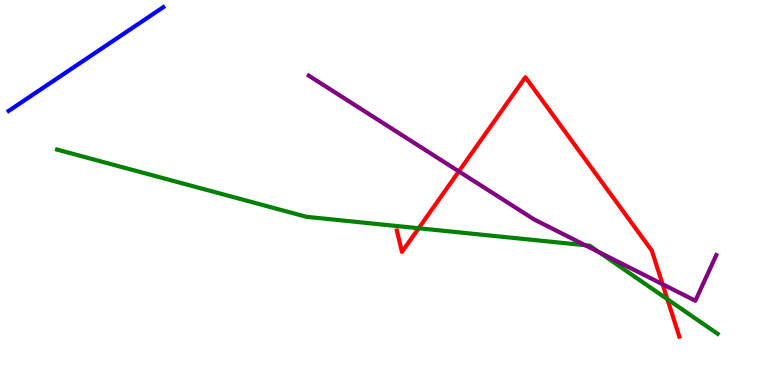[{'lines': ['blue', 'red'], 'intersections': []}, {'lines': ['green', 'red'], 'intersections': [{'x': 5.4, 'y': 4.07}, {'x': 8.61, 'y': 2.23}]}, {'lines': ['purple', 'red'], 'intersections': [{'x': 5.92, 'y': 5.55}, {'x': 8.55, 'y': 2.62}]}, {'lines': ['blue', 'green'], 'intersections': []}, {'lines': ['blue', 'purple'], 'intersections': []}, {'lines': ['green', 'purple'], 'intersections': [{'x': 7.55, 'y': 3.63}, {'x': 7.73, 'y': 3.45}]}]